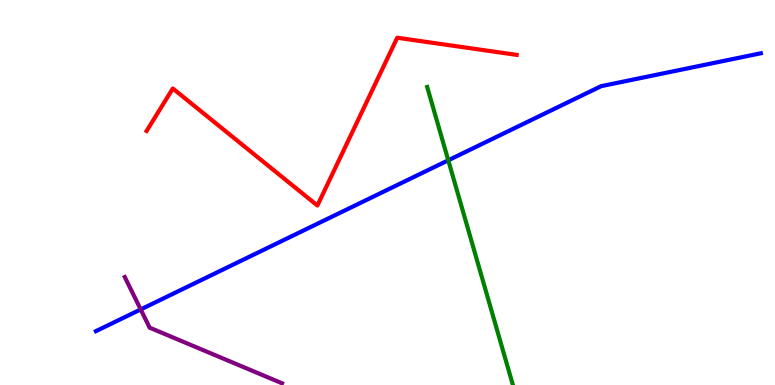[{'lines': ['blue', 'red'], 'intersections': []}, {'lines': ['green', 'red'], 'intersections': []}, {'lines': ['purple', 'red'], 'intersections': []}, {'lines': ['blue', 'green'], 'intersections': [{'x': 5.78, 'y': 5.84}]}, {'lines': ['blue', 'purple'], 'intersections': [{'x': 1.82, 'y': 1.96}]}, {'lines': ['green', 'purple'], 'intersections': []}]